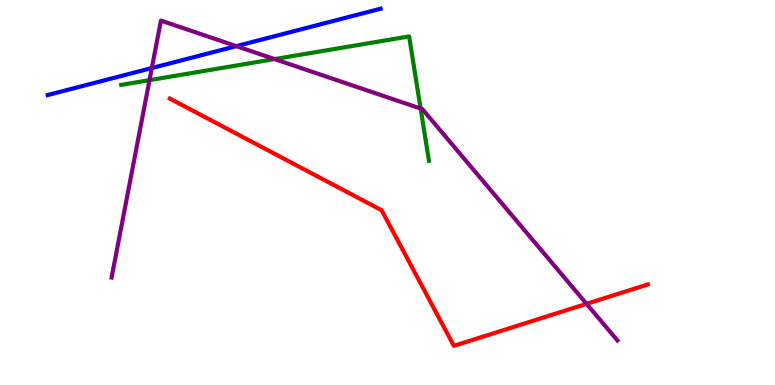[{'lines': ['blue', 'red'], 'intersections': []}, {'lines': ['green', 'red'], 'intersections': []}, {'lines': ['purple', 'red'], 'intersections': [{'x': 7.57, 'y': 2.11}]}, {'lines': ['blue', 'green'], 'intersections': []}, {'lines': ['blue', 'purple'], 'intersections': [{'x': 1.96, 'y': 8.23}, {'x': 3.05, 'y': 8.8}]}, {'lines': ['green', 'purple'], 'intersections': [{'x': 1.93, 'y': 7.92}, {'x': 3.54, 'y': 8.47}, {'x': 5.43, 'y': 7.18}]}]